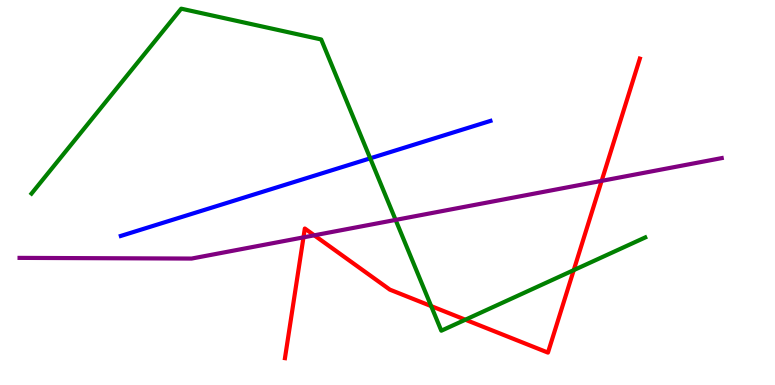[{'lines': ['blue', 'red'], 'intersections': []}, {'lines': ['green', 'red'], 'intersections': [{'x': 5.56, 'y': 2.05}, {'x': 6.0, 'y': 1.7}, {'x': 7.4, 'y': 2.98}]}, {'lines': ['purple', 'red'], 'intersections': [{'x': 3.92, 'y': 3.83}, {'x': 4.06, 'y': 3.89}, {'x': 7.76, 'y': 5.3}]}, {'lines': ['blue', 'green'], 'intersections': [{'x': 4.78, 'y': 5.89}]}, {'lines': ['blue', 'purple'], 'intersections': []}, {'lines': ['green', 'purple'], 'intersections': [{'x': 5.1, 'y': 4.29}]}]